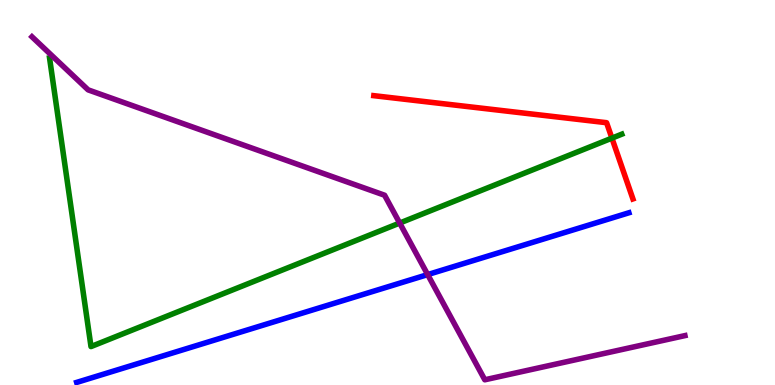[{'lines': ['blue', 'red'], 'intersections': []}, {'lines': ['green', 'red'], 'intersections': [{'x': 7.9, 'y': 6.41}]}, {'lines': ['purple', 'red'], 'intersections': []}, {'lines': ['blue', 'green'], 'intersections': []}, {'lines': ['blue', 'purple'], 'intersections': [{'x': 5.52, 'y': 2.87}]}, {'lines': ['green', 'purple'], 'intersections': [{'x': 5.16, 'y': 4.21}]}]